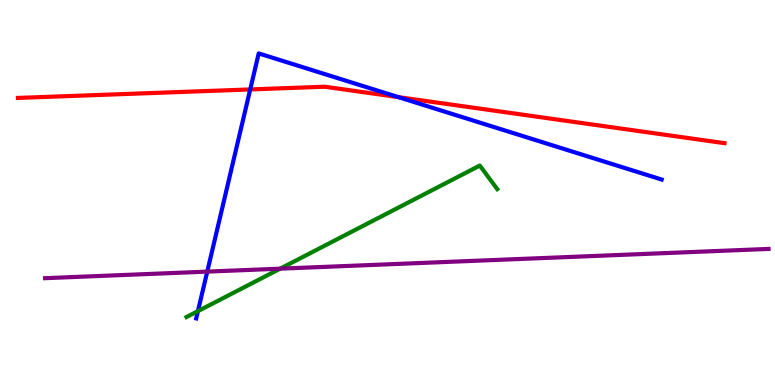[{'lines': ['blue', 'red'], 'intersections': [{'x': 3.23, 'y': 7.68}, {'x': 5.14, 'y': 7.48}]}, {'lines': ['green', 'red'], 'intersections': []}, {'lines': ['purple', 'red'], 'intersections': []}, {'lines': ['blue', 'green'], 'intersections': [{'x': 2.55, 'y': 1.92}]}, {'lines': ['blue', 'purple'], 'intersections': [{'x': 2.67, 'y': 2.94}]}, {'lines': ['green', 'purple'], 'intersections': [{'x': 3.62, 'y': 3.02}]}]